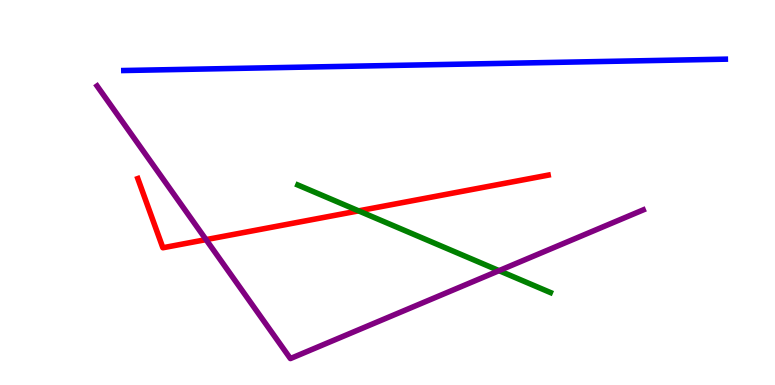[{'lines': ['blue', 'red'], 'intersections': []}, {'lines': ['green', 'red'], 'intersections': [{'x': 4.63, 'y': 4.52}]}, {'lines': ['purple', 'red'], 'intersections': [{'x': 2.66, 'y': 3.78}]}, {'lines': ['blue', 'green'], 'intersections': []}, {'lines': ['blue', 'purple'], 'intersections': []}, {'lines': ['green', 'purple'], 'intersections': [{'x': 6.44, 'y': 2.97}]}]